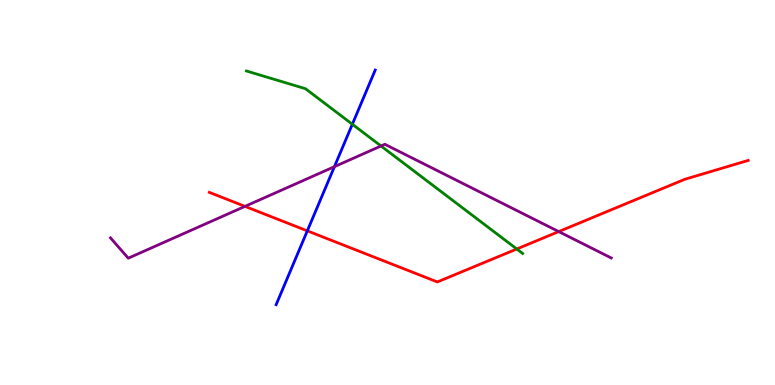[{'lines': ['blue', 'red'], 'intersections': [{'x': 3.97, 'y': 4.0}]}, {'lines': ['green', 'red'], 'intersections': [{'x': 6.67, 'y': 3.53}]}, {'lines': ['purple', 'red'], 'intersections': [{'x': 3.16, 'y': 4.64}, {'x': 7.21, 'y': 3.98}]}, {'lines': ['blue', 'green'], 'intersections': [{'x': 4.55, 'y': 6.77}]}, {'lines': ['blue', 'purple'], 'intersections': [{'x': 4.32, 'y': 5.67}]}, {'lines': ['green', 'purple'], 'intersections': [{'x': 4.92, 'y': 6.21}]}]